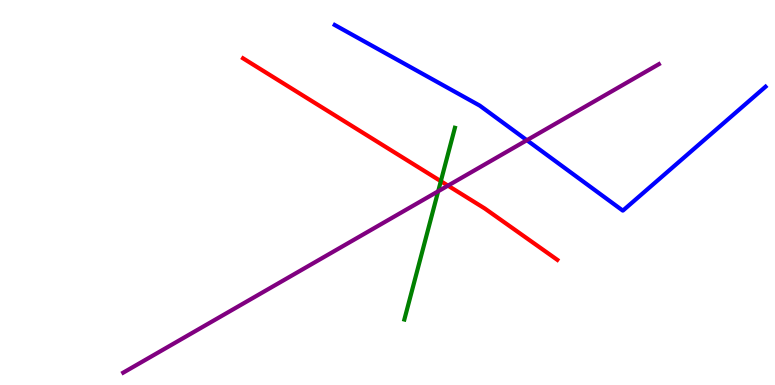[{'lines': ['blue', 'red'], 'intersections': []}, {'lines': ['green', 'red'], 'intersections': [{'x': 5.69, 'y': 5.29}]}, {'lines': ['purple', 'red'], 'intersections': [{'x': 5.78, 'y': 5.18}]}, {'lines': ['blue', 'green'], 'intersections': []}, {'lines': ['blue', 'purple'], 'intersections': [{'x': 6.8, 'y': 6.36}]}, {'lines': ['green', 'purple'], 'intersections': [{'x': 5.65, 'y': 5.03}]}]